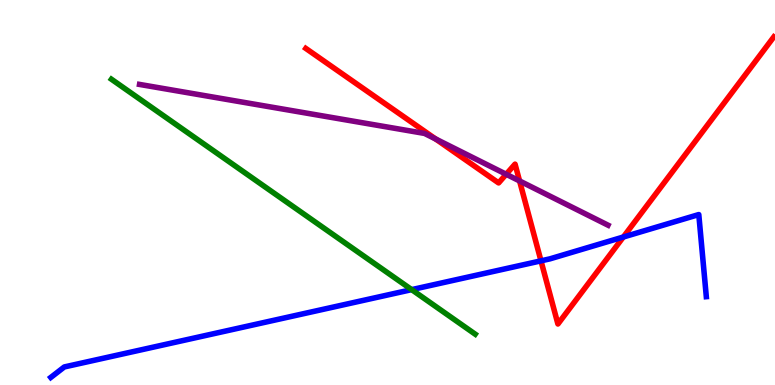[{'lines': ['blue', 'red'], 'intersections': [{'x': 6.98, 'y': 3.22}, {'x': 8.04, 'y': 3.84}]}, {'lines': ['green', 'red'], 'intersections': []}, {'lines': ['purple', 'red'], 'intersections': [{'x': 5.62, 'y': 6.39}, {'x': 6.53, 'y': 5.47}, {'x': 6.7, 'y': 5.3}]}, {'lines': ['blue', 'green'], 'intersections': [{'x': 5.31, 'y': 2.48}]}, {'lines': ['blue', 'purple'], 'intersections': []}, {'lines': ['green', 'purple'], 'intersections': []}]